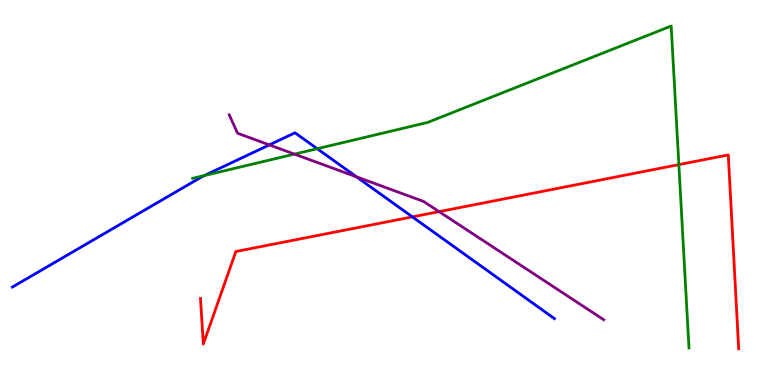[{'lines': ['blue', 'red'], 'intersections': [{'x': 5.32, 'y': 4.37}]}, {'lines': ['green', 'red'], 'intersections': [{'x': 8.76, 'y': 5.72}]}, {'lines': ['purple', 'red'], 'intersections': [{'x': 5.67, 'y': 4.5}]}, {'lines': ['blue', 'green'], 'intersections': [{'x': 2.64, 'y': 5.44}, {'x': 4.09, 'y': 6.14}]}, {'lines': ['blue', 'purple'], 'intersections': [{'x': 3.48, 'y': 6.24}, {'x': 4.6, 'y': 5.41}]}, {'lines': ['green', 'purple'], 'intersections': [{'x': 3.8, 'y': 6.0}]}]